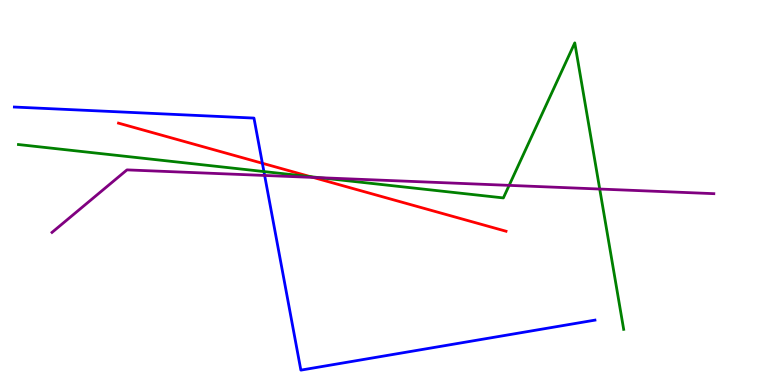[{'lines': ['blue', 'red'], 'intersections': [{'x': 3.39, 'y': 5.76}]}, {'lines': ['green', 'red'], 'intersections': [{'x': 4.01, 'y': 5.41}]}, {'lines': ['purple', 'red'], 'intersections': [{'x': 4.04, 'y': 5.39}]}, {'lines': ['blue', 'green'], 'intersections': [{'x': 3.41, 'y': 5.54}]}, {'lines': ['blue', 'purple'], 'intersections': [{'x': 3.41, 'y': 5.44}]}, {'lines': ['green', 'purple'], 'intersections': [{'x': 4.12, 'y': 5.38}, {'x': 6.57, 'y': 5.19}, {'x': 7.74, 'y': 5.09}]}]